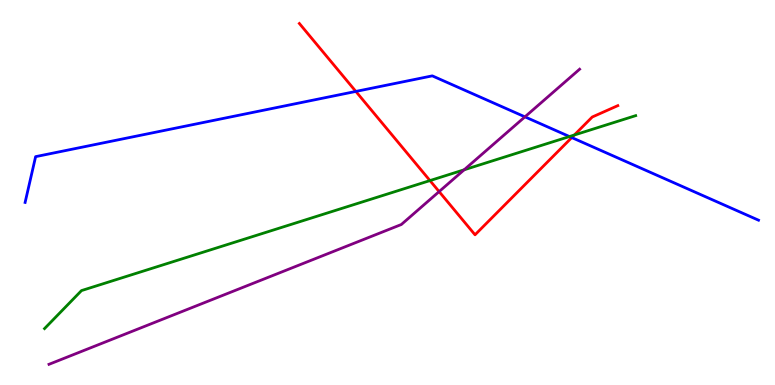[{'lines': ['blue', 'red'], 'intersections': [{'x': 4.59, 'y': 7.63}, {'x': 7.38, 'y': 6.43}]}, {'lines': ['green', 'red'], 'intersections': [{'x': 5.55, 'y': 5.31}, {'x': 7.41, 'y': 6.49}]}, {'lines': ['purple', 'red'], 'intersections': [{'x': 5.67, 'y': 5.02}]}, {'lines': ['blue', 'green'], 'intersections': [{'x': 7.35, 'y': 6.45}]}, {'lines': ['blue', 'purple'], 'intersections': [{'x': 6.77, 'y': 6.96}]}, {'lines': ['green', 'purple'], 'intersections': [{'x': 5.99, 'y': 5.59}]}]